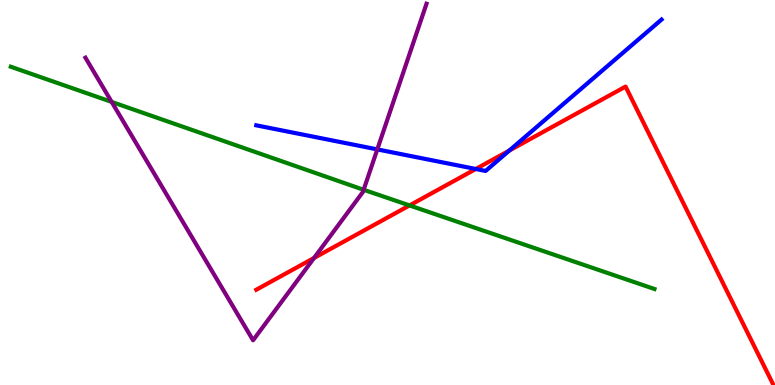[{'lines': ['blue', 'red'], 'intersections': [{'x': 6.14, 'y': 5.61}, {'x': 6.57, 'y': 6.09}]}, {'lines': ['green', 'red'], 'intersections': [{'x': 5.28, 'y': 4.66}]}, {'lines': ['purple', 'red'], 'intersections': [{'x': 4.05, 'y': 3.3}]}, {'lines': ['blue', 'green'], 'intersections': []}, {'lines': ['blue', 'purple'], 'intersections': [{'x': 4.87, 'y': 6.12}]}, {'lines': ['green', 'purple'], 'intersections': [{'x': 1.44, 'y': 7.35}, {'x': 4.69, 'y': 5.07}]}]